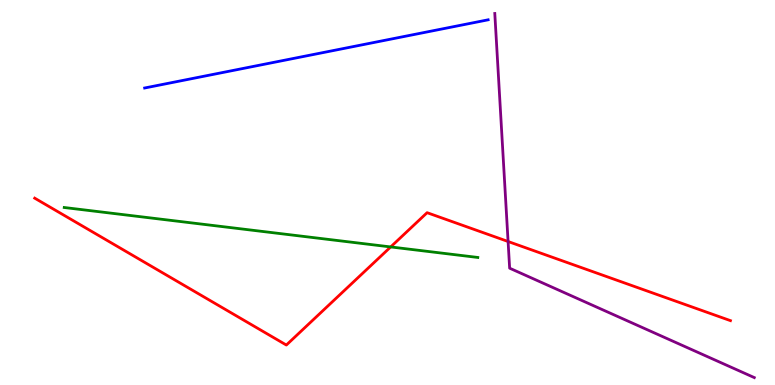[{'lines': ['blue', 'red'], 'intersections': []}, {'lines': ['green', 'red'], 'intersections': [{'x': 5.04, 'y': 3.59}]}, {'lines': ['purple', 'red'], 'intersections': [{'x': 6.56, 'y': 3.73}]}, {'lines': ['blue', 'green'], 'intersections': []}, {'lines': ['blue', 'purple'], 'intersections': []}, {'lines': ['green', 'purple'], 'intersections': []}]